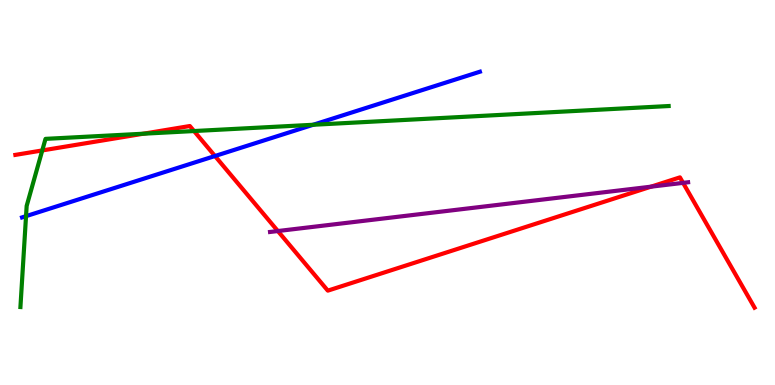[{'lines': ['blue', 'red'], 'intersections': [{'x': 2.77, 'y': 5.95}]}, {'lines': ['green', 'red'], 'intersections': [{'x': 0.545, 'y': 6.09}, {'x': 1.85, 'y': 6.53}, {'x': 2.5, 'y': 6.6}]}, {'lines': ['purple', 'red'], 'intersections': [{'x': 3.59, 'y': 4.0}, {'x': 8.4, 'y': 5.15}, {'x': 8.81, 'y': 5.25}]}, {'lines': ['blue', 'green'], 'intersections': [{'x': 0.336, 'y': 4.39}, {'x': 4.04, 'y': 6.76}]}, {'lines': ['blue', 'purple'], 'intersections': []}, {'lines': ['green', 'purple'], 'intersections': []}]